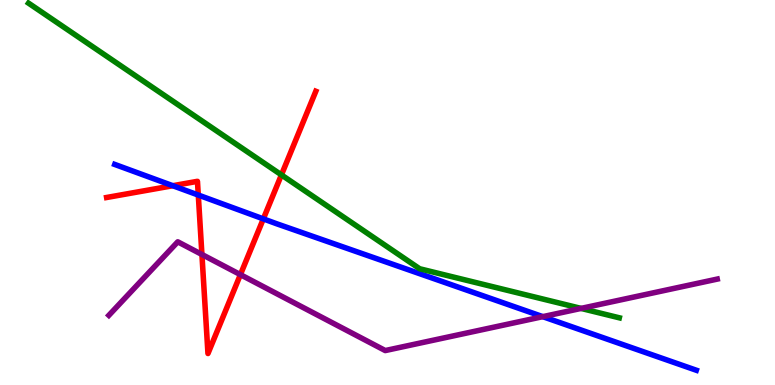[{'lines': ['blue', 'red'], 'intersections': [{'x': 2.23, 'y': 5.18}, {'x': 2.56, 'y': 4.93}, {'x': 3.4, 'y': 4.31}]}, {'lines': ['green', 'red'], 'intersections': [{'x': 3.63, 'y': 5.46}]}, {'lines': ['purple', 'red'], 'intersections': [{'x': 2.61, 'y': 3.39}, {'x': 3.1, 'y': 2.87}]}, {'lines': ['blue', 'green'], 'intersections': []}, {'lines': ['blue', 'purple'], 'intersections': [{'x': 7.0, 'y': 1.78}]}, {'lines': ['green', 'purple'], 'intersections': [{'x': 7.5, 'y': 1.99}]}]